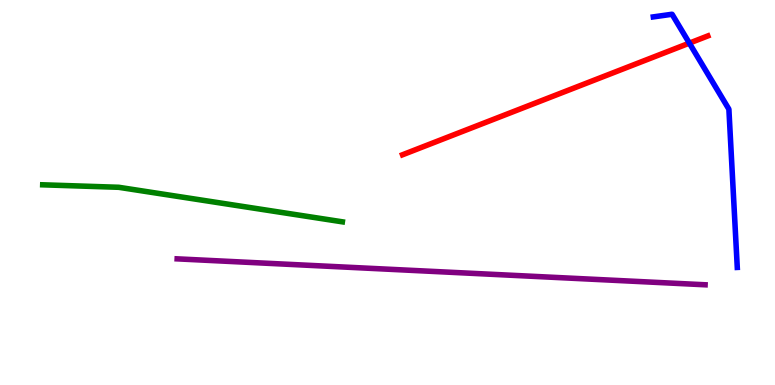[{'lines': ['blue', 'red'], 'intersections': [{'x': 8.89, 'y': 8.88}]}, {'lines': ['green', 'red'], 'intersections': []}, {'lines': ['purple', 'red'], 'intersections': []}, {'lines': ['blue', 'green'], 'intersections': []}, {'lines': ['blue', 'purple'], 'intersections': []}, {'lines': ['green', 'purple'], 'intersections': []}]